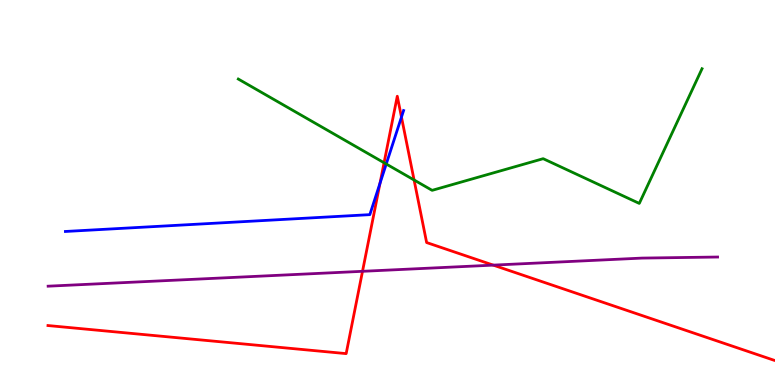[{'lines': ['blue', 'red'], 'intersections': [{'x': 4.9, 'y': 5.24}, {'x': 5.18, 'y': 6.96}]}, {'lines': ['green', 'red'], 'intersections': [{'x': 4.96, 'y': 5.77}, {'x': 5.34, 'y': 5.32}]}, {'lines': ['purple', 'red'], 'intersections': [{'x': 4.68, 'y': 2.95}, {'x': 6.36, 'y': 3.11}]}, {'lines': ['blue', 'green'], 'intersections': [{'x': 4.98, 'y': 5.74}]}, {'lines': ['blue', 'purple'], 'intersections': []}, {'lines': ['green', 'purple'], 'intersections': []}]